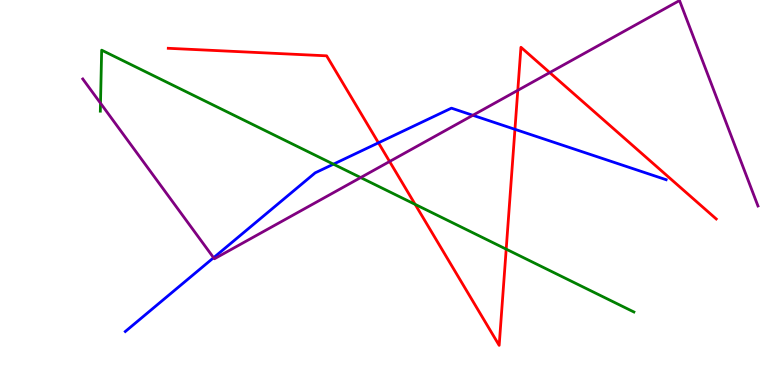[{'lines': ['blue', 'red'], 'intersections': [{'x': 4.88, 'y': 6.29}, {'x': 6.64, 'y': 6.64}]}, {'lines': ['green', 'red'], 'intersections': [{'x': 5.36, 'y': 4.69}, {'x': 6.53, 'y': 3.53}]}, {'lines': ['purple', 'red'], 'intersections': [{'x': 5.03, 'y': 5.81}, {'x': 6.68, 'y': 7.65}, {'x': 7.09, 'y': 8.11}]}, {'lines': ['blue', 'green'], 'intersections': [{'x': 4.3, 'y': 5.74}]}, {'lines': ['blue', 'purple'], 'intersections': [{'x': 2.76, 'y': 3.31}, {'x': 6.1, 'y': 7.01}]}, {'lines': ['green', 'purple'], 'intersections': [{'x': 1.3, 'y': 7.32}, {'x': 4.65, 'y': 5.39}]}]